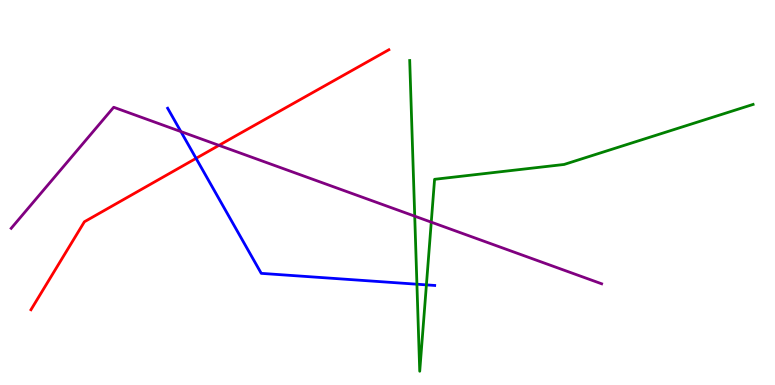[{'lines': ['blue', 'red'], 'intersections': [{'x': 2.53, 'y': 5.89}]}, {'lines': ['green', 'red'], 'intersections': []}, {'lines': ['purple', 'red'], 'intersections': [{'x': 2.83, 'y': 6.22}]}, {'lines': ['blue', 'green'], 'intersections': [{'x': 5.38, 'y': 2.62}, {'x': 5.5, 'y': 2.6}]}, {'lines': ['blue', 'purple'], 'intersections': [{'x': 2.33, 'y': 6.58}]}, {'lines': ['green', 'purple'], 'intersections': [{'x': 5.35, 'y': 4.39}, {'x': 5.56, 'y': 4.23}]}]